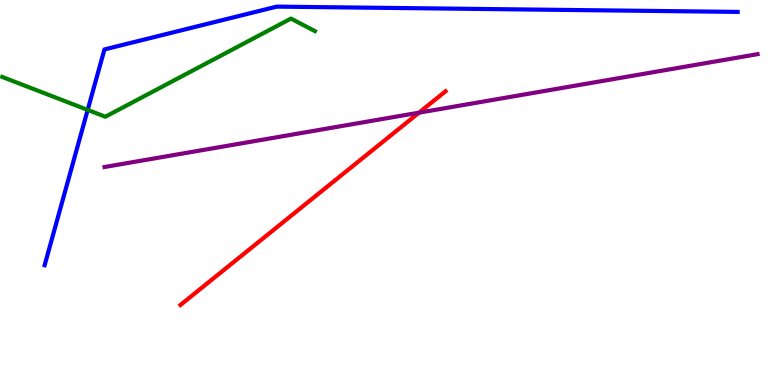[{'lines': ['blue', 'red'], 'intersections': []}, {'lines': ['green', 'red'], 'intersections': []}, {'lines': ['purple', 'red'], 'intersections': [{'x': 5.41, 'y': 7.07}]}, {'lines': ['blue', 'green'], 'intersections': [{'x': 1.13, 'y': 7.15}]}, {'lines': ['blue', 'purple'], 'intersections': []}, {'lines': ['green', 'purple'], 'intersections': []}]